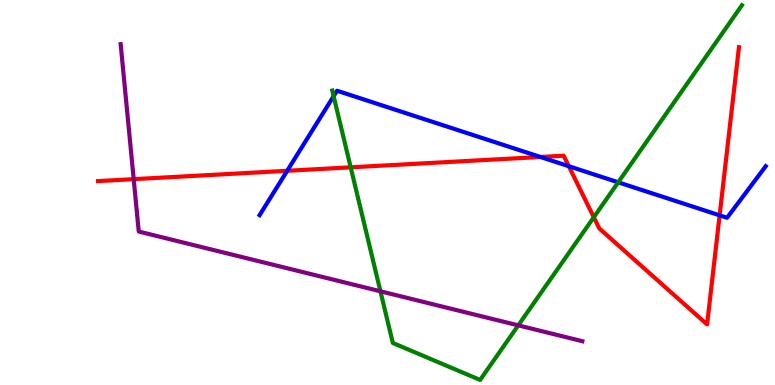[{'lines': ['blue', 'red'], 'intersections': [{'x': 3.71, 'y': 5.56}, {'x': 6.97, 'y': 5.92}, {'x': 7.34, 'y': 5.68}, {'x': 9.29, 'y': 4.41}]}, {'lines': ['green', 'red'], 'intersections': [{'x': 4.52, 'y': 5.65}, {'x': 7.66, 'y': 4.36}]}, {'lines': ['purple', 'red'], 'intersections': [{'x': 1.73, 'y': 5.35}]}, {'lines': ['blue', 'green'], 'intersections': [{'x': 4.3, 'y': 7.5}, {'x': 7.98, 'y': 5.26}]}, {'lines': ['blue', 'purple'], 'intersections': []}, {'lines': ['green', 'purple'], 'intersections': [{'x': 4.91, 'y': 2.43}, {'x': 6.69, 'y': 1.55}]}]